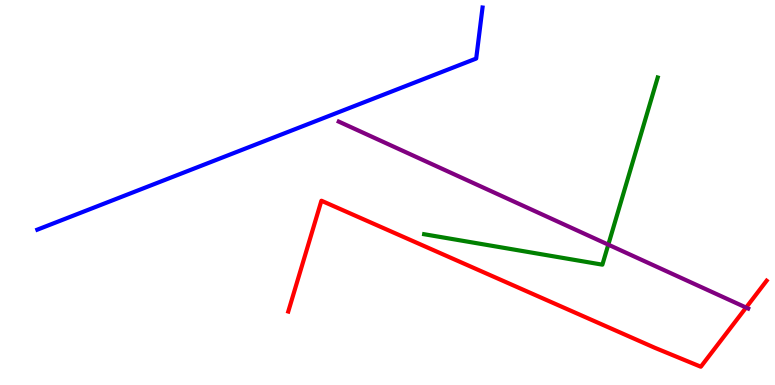[{'lines': ['blue', 'red'], 'intersections': []}, {'lines': ['green', 'red'], 'intersections': []}, {'lines': ['purple', 'red'], 'intersections': [{'x': 9.63, 'y': 2.01}]}, {'lines': ['blue', 'green'], 'intersections': []}, {'lines': ['blue', 'purple'], 'intersections': []}, {'lines': ['green', 'purple'], 'intersections': [{'x': 7.85, 'y': 3.65}]}]